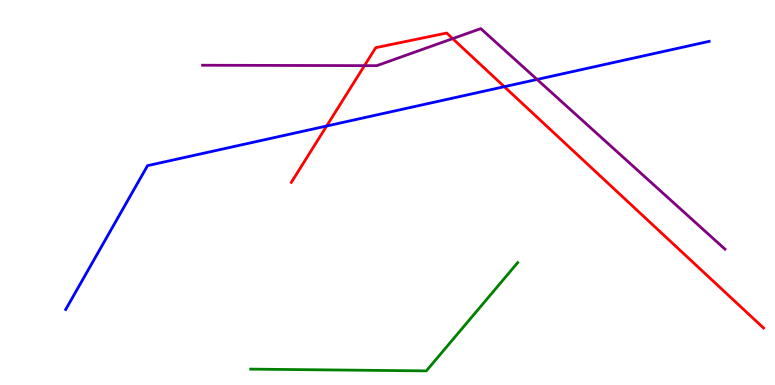[{'lines': ['blue', 'red'], 'intersections': [{'x': 4.21, 'y': 6.73}, {'x': 6.51, 'y': 7.75}]}, {'lines': ['green', 'red'], 'intersections': []}, {'lines': ['purple', 'red'], 'intersections': [{'x': 4.7, 'y': 8.3}, {'x': 5.84, 'y': 9.0}]}, {'lines': ['blue', 'green'], 'intersections': []}, {'lines': ['blue', 'purple'], 'intersections': [{'x': 6.93, 'y': 7.94}]}, {'lines': ['green', 'purple'], 'intersections': []}]